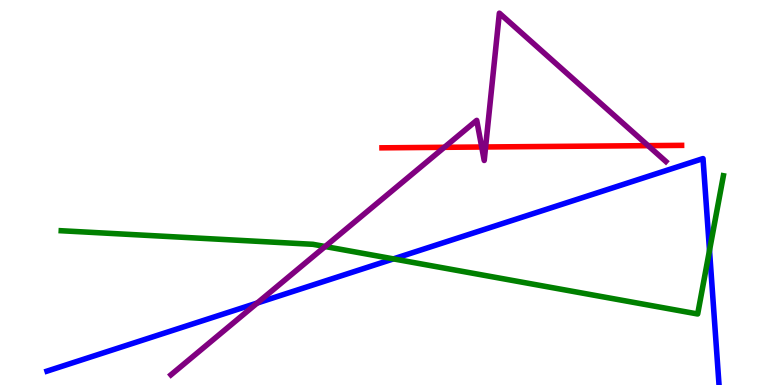[{'lines': ['blue', 'red'], 'intersections': []}, {'lines': ['green', 'red'], 'intersections': []}, {'lines': ['purple', 'red'], 'intersections': [{'x': 5.73, 'y': 6.17}, {'x': 6.22, 'y': 6.18}, {'x': 6.27, 'y': 6.18}, {'x': 8.36, 'y': 6.22}]}, {'lines': ['blue', 'green'], 'intersections': [{'x': 5.08, 'y': 3.28}, {'x': 9.15, 'y': 3.5}]}, {'lines': ['blue', 'purple'], 'intersections': [{'x': 3.32, 'y': 2.13}]}, {'lines': ['green', 'purple'], 'intersections': [{'x': 4.2, 'y': 3.6}]}]